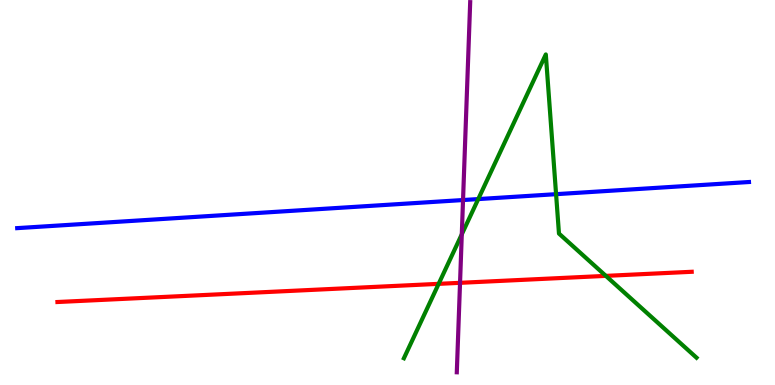[{'lines': ['blue', 'red'], 'intersections': []}, {'lines': ['green', 'red'], 'intersections': [{'x': 5.66, 'y': 2.63}, {'x': 7.82, 'y': 2.83}]}, {'lines': ['purple', 'red'], 'intersections': [{'x': 5.94, 'y': 2.65}]}, {'lines': ['blue', 'green'], 'intersections': [{'x': 6.17, 'y': 4.83}, {'x': 7.18, 'y': 4.96}]}, {'lines': ['blue', 'purple'], 'intersections': [{'x': 5.97, 'y': 4.8}]}, {'lines': ['green', 'purple'], 'intersections': [{'x': 5.96, 'y': 3.91}]}]